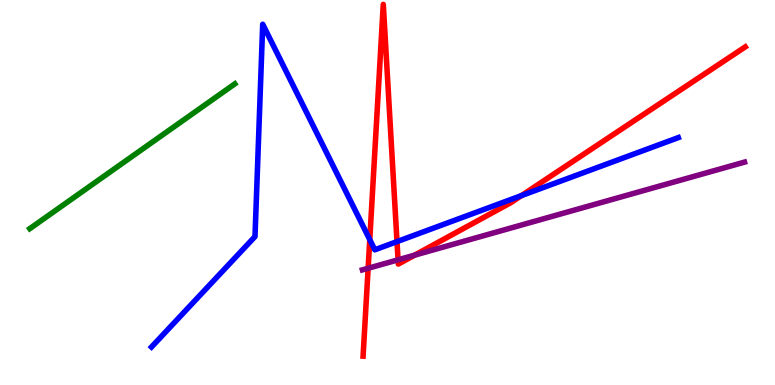[{'lines': ['blue', 'red'], 'intersections': [{'x': 4.77, 'y': 3.78}, {'x': 5.12, 'y': 3.72}, {'x': 6.73, 'y': 4.92}]}, {'lines': ['green', 'red'], 'intersections': []}, {'lines': ['purple', 'red'], 'intersections': [{'x': 4.75, 'y': 3.03}, {'x': 5.14, 'y': 3.25}, {'x': 5.35, 'y': 3.37}]}, {'lines': ['blue', 'green'], 'intersections': []}, {'lines': ['blue', 'purple'], 'intersections': []}, {'lines': ['green', 'purple'], 'intersections': []}]